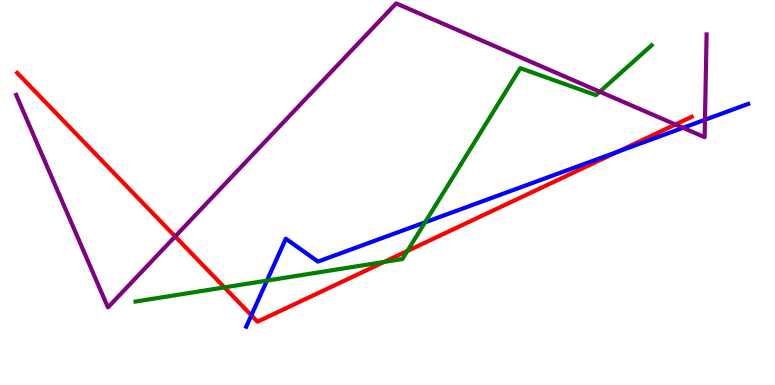[{'lines': ['blue', 'red'], 'intersections': [{'x': 3.24, 'y': 1.81}, {'x': 7.97, 'y': 6.06}]}, {'lines': ['green', 'red'], 'intersections': [{'x': 2.9, 'y': 2.54}, {'x': 4.96, 'y': 3.2}, {'x': 5.26, 'y': 3.48}]}, {'lines': ['purple', 'red'], 'intersections': [{'x': 2.26, 'y': 3.86}, {'x': 8.72, 'y': 6.77}]}, {'lines': ['blue', 'green'], 'intersections': [{'x': 3.44, 'y': 2.71}, {'x': 5.48, 'y': 4.23}]}, {'lines': ['blue', 'purple'], 'intersections': [{'x': 8.81, 'y': 6.68}, {'x': 9.1, 'y': 6.89}]}, {'lines': ['green', 'purple'], 'intersections': [{'x': 7.74, 'y': 7.62}]}]